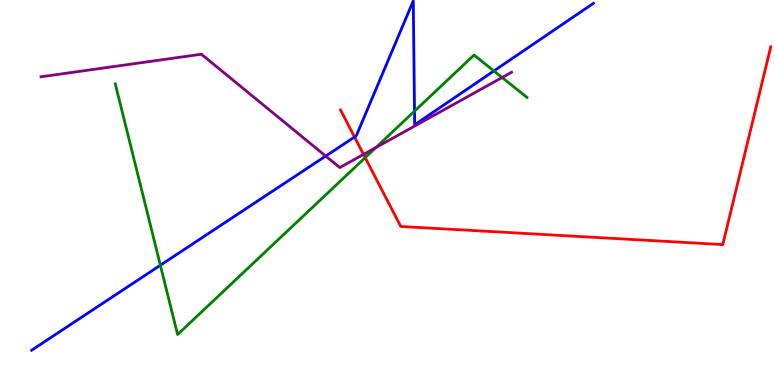[{'lines': ['blue', 'red'], 'intersections': [{'x': 4.57, 'y': 6.44}]}, {'lines': ['green', 'red'], 'intersections': [{'x': 4.71, 'y': 5.91}]}, {'lines': ['purple', 'red'], 'intersections': [{'x': 4.69, 'y': 5.99}]}, {'lines': ['blue', 'green'], 'intersections': [{'x': 2.07, 'y': 3.11}, {'x': 5.35, 'y': 7.11}, {'x': 6.37, 'y': 8.16}]}, {'lines': ['blue', 'purple'], 'intersections': [{'x': 4.2, 'y': 5.95}]}, {'lines': ['green', 'purple'], 'intersections': [{'x': 4.85, 'y': 6.17}, {'x': 6.48, 'y': 7.99}]}]